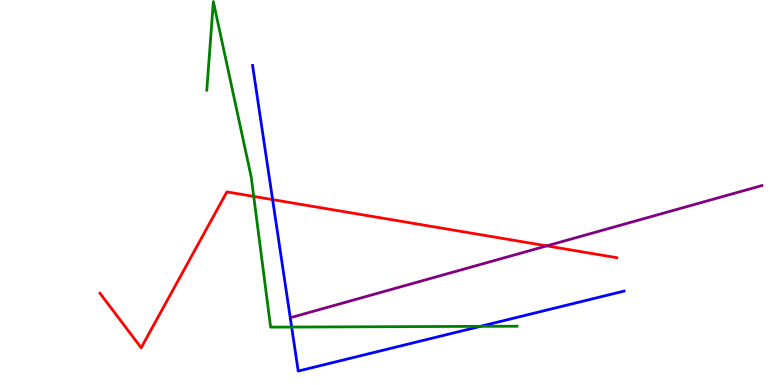[{'lines': ['blue', 'red'], 'intersections': [{'x': 3.52, 'y': 4.82}]}, {'lines': ['green', 'red'], 'intersections': [{'x': 3.27, 'y': 4.9}]}, {'lines': ['purple', 'red'], 'intersections': [{'x': 7.06, 'y': 3.61}]}, {'lines': ['blue', 'green'], 'intersections': [{'x': 3.76, 'y': 1.5}, {'x': 6.2, 'y': 1.52}]}, {'lines': ['blue', 'purple'], 'intersections': []}, {'lines': ['green', 'purple'], 'intersections': []}]